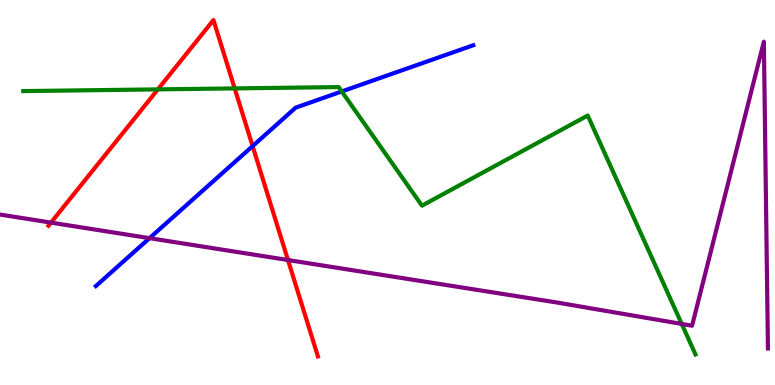[{'lines': ['blue', 'red'], 'intersections': [{'x': 3.26, 'y': 6.2}]}, {'lines': ['green', 'red'], 'intersections': [{'x': 2.04, 'y': 7.68}, {'x': 3.03, 'y': 7.7}]}, {'lines': ['purple', 'red'], 'intersections': [{'x': 0.658, 'y': 4.22}, {'x': 3.72, 'y': 3.25}]}, {'lines': ['blue', 'green'], 'intersections': [{'x': 4.41, 'y': 7.62}]}, {'lines': ['blue', 'purple'], 'intersections': [{'x': 1.93, 'y': 3.81}]}, {'lines': ['green', 'purple'], 'intersections': [{'x': 8.8, 'y': 1.59}]}]